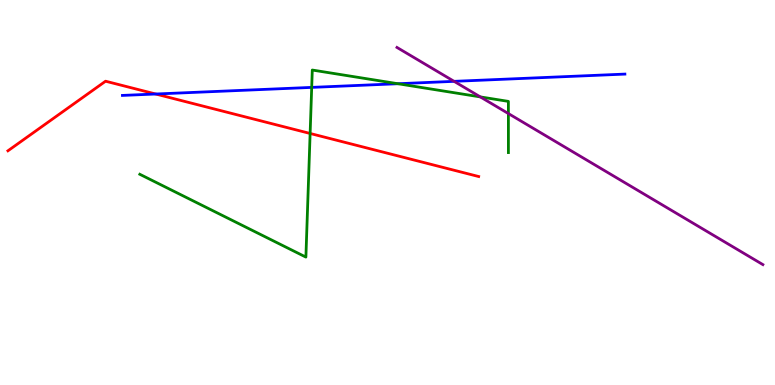[{'lines': ['blue', 'red'], 'intersections': [{'x': 2.01, 'y': 7.56}]}, {'lines': ['green', 'red'], 'intersections': [{'x': 4.0, 'y': 6.53}]}, {'lines': ['purple', 'red'], 'intersections': []}, {'lines': ['blue', 'green'], 'intersections': [{'x': 4.02, 'y': 7.73}, {'x': 5.13, 'y': 7.83}]}, {'lines': ['blue', 'purple'], 'intersections': [{'x': 5.86, 'y': 7.89}]}, {'lines': ['green', 'purple'], 'intersections': [{'x': 6.2, 'y': 7.48}, {'x': 6.56, 'y': 7.05}]}]